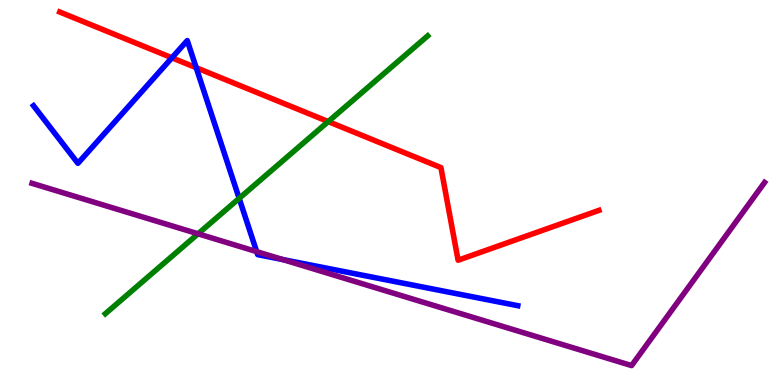[{'lines': ['blue', 'red'], 'intersections': [{'x': 2.22, 'y': 8.5}, {'x': 2.53, 'y': 8.24}]}, {'lines': ['green', 'red'], 'intersections': [{'x': 4.24, 'y': 6.84}]}, {'lines': ['purple', 'red'], 'intersections': []}, {'lines': ['blue', 'green'], 'intersections': [{'x': 3.09, 'y': 4.85}]}, {'lines': ['blue', 'purple'], 'intersections': [{'x': 3.31, 'y': 3.46}, {'x': 3.65, 'y': 3.26}]}, {'lines': ['green', 'purple'], 'intersections': [{'x': 2.56, 'y': 3.93}]}]